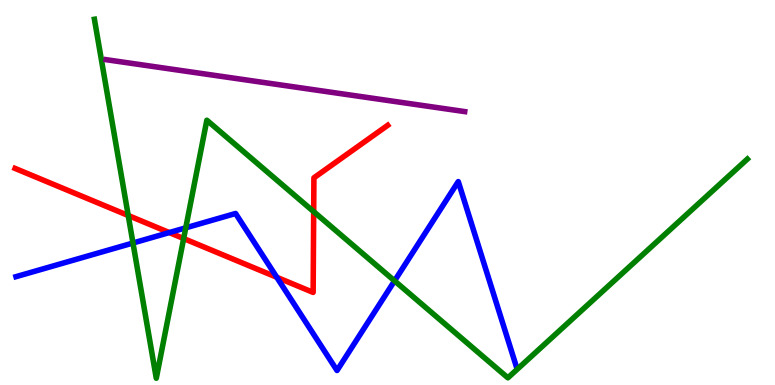[{'lines': ['blue', 'red'], 'intersections': [{'x': 2.18, 'y': 3.96}, {'x': 3.57, 'y': 2.8}]}, {'lines': ['green', 'red'], 'intersections': [{'x': 1.65, 'y': 4.4}, {'x': 2.37, 'y': 3.8}, {'x': 4.05, 'y': 4.5}]}, {'lines': ['purple', 'red'], 'intersections': []}, {'lines': ['blue', 'green'], 'intersections': [{'x': 1.72, 'y': 3.69}, {'x': 2.4, 'y': 4.08}, {'x': 5.09, 'y': 2.71}]}, {'lines': ['blue', 'purple'], 'intersections': []}, {'lines': ['green', 'purple'], 'intersections': []}]